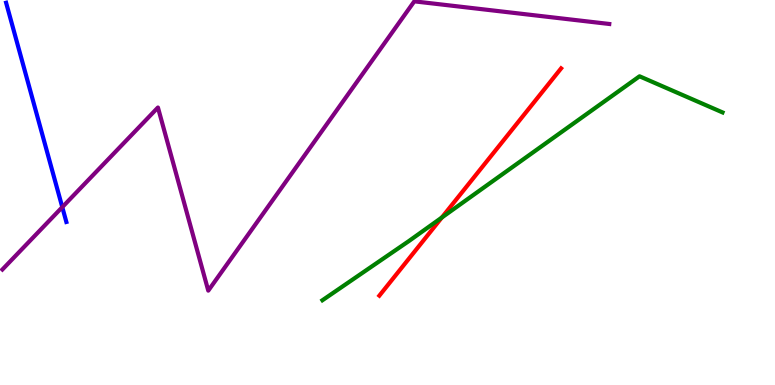[{'lines': ['blue', 'red'], 'intersections': []}, {'lines': ['green', 'red'], 'intersections': [{'x': 5.7, 'y': 4.35}]}, {'lines': ['purple', 'red'], 'intersections': []}, {'lines': ['blue', 'green'], 'intersections': []}, {'lines': ['blue', 'purple'], 'intersections': [{'x': 0.804, 'y': 4.62}]}, {'lines': ['green', 'purple'], 'intersections': []}]